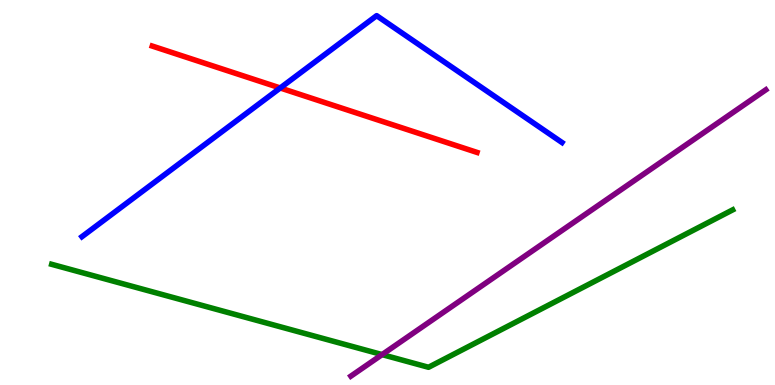[{'lines': ['blue', 'red'], 'intersections': [{'x': 3.62, 'y': 7.72}]}, {'lines': ['green', 'red'], 'intersections': []}, {'lines': ['purple', 'red'], 'intersections': []}, {'lines': ['blue', 'green'], 'intersections': []}, {'lines': ['blue', 'purple'], 'intersections': []}, {'lines': ['green', 'purple'], 'intersections': [{'x': 4.93, 'y': 0.79}]}]